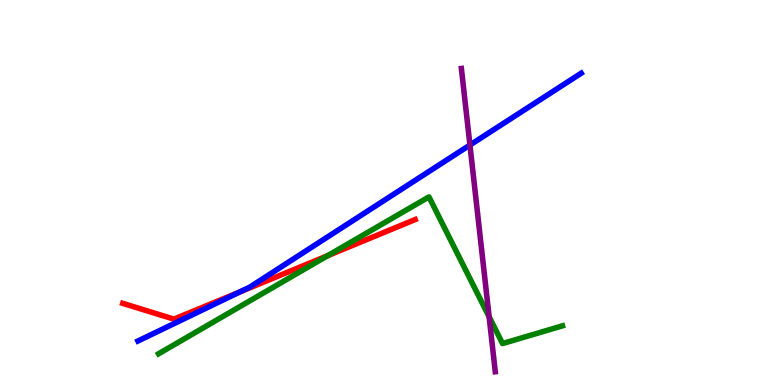[{'lines': ['blue', 'red'], 'intersections': [{'x': 3.09, 'y': 2.42}]}, {'lines': ['green', 'red'], 'intersections': [{'x': 4.23, 'y': 3.36}]}, {'lines': ['purple', 'red'], 'intersections': []}, {'lines': ['blue', 'green'], 'intersections': []}, {'lines': ['blue', 'purple'], 'intersections': [{'x': 6.06, 'y': 6.23}]}, {'lines': ['green', 'purple'], 'intersections': [{'x': 6.31, 'y': 1.77}]}]